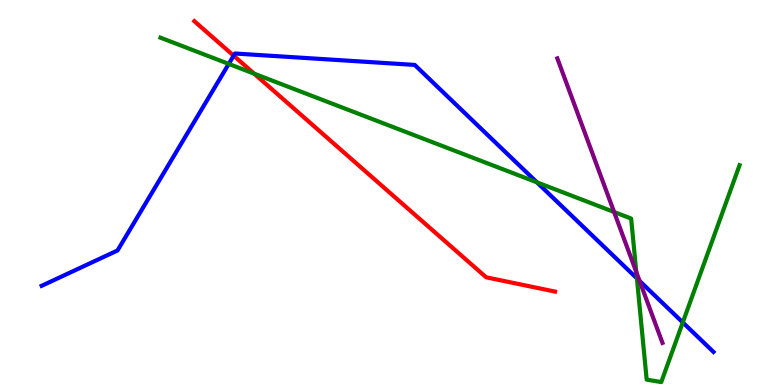[{'lines': ['blue', 'red'], 'intersections': [{'x': 3.01, 'y': 8.55}]}, {'lines': ['green', 'red'], 'intersections': [{'x': 3.28, 'y': 8.09}]}, {'lines': ['purple', 'red'], 'intersections': []}, {'lines': ['blue', 'green'], 'intersections': [{'x': 2.95, 'y': 8.34}, {'x': 6.93, 'y': 5.26}, {'x': 8.22, 'y': 2.77}, {'x': 8.81, 'y': 1.62}]}, {'lines': ['blue', 'purple'], 'intersections': [{'x': 8.25, 'y': 2.7}]}, {'lines': ['green', 'purple'], 'intersections': [{'x': 7.92, 'y': 4.49}, {'x': 8.21, 'y': 2.93}]}]